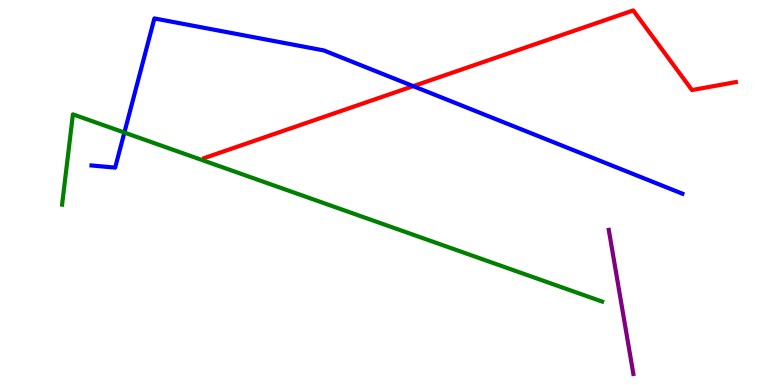[{'lines': ['blue', 'red'], 'intersections': [{'x': 5.33, 'y': 7.76}]}, {'lines': ['green', 'red'], 'intersections': []}, {'lines': ['purple', 'red'], 'intersections': []}, {'lines': ['blue', 'green'], 'intersections': [{'x': 1.6, 'y': 6.56}]}, {'lines': ['blue', 'purple'], 'intersections': []}, {'lines': ['green', 'purple'], 'intersections': []}]